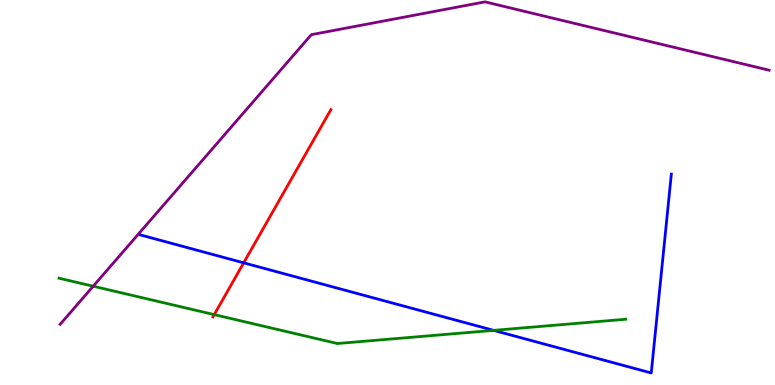[{'lines': ['blue', 'red'], 'intersections': [{'x': 3.14, 'y': 3.17}]}, {'lines': ['green', 'red'], 'intersections': [{'x': 2.76, 'y': 1.83}]}, {'lines': ['purple', 'red'], 'intersections': []}, {'lines': ['blue', 'green'], 'intersections': [{'x': 6.37, 'y': 1.42}]}, {'lines': ['blue', 'purple'], 'intersections': []}, {'lines': ['green', 'purple'], 'intersections': [{'x': 1.2, 'y': 2.57}]}]